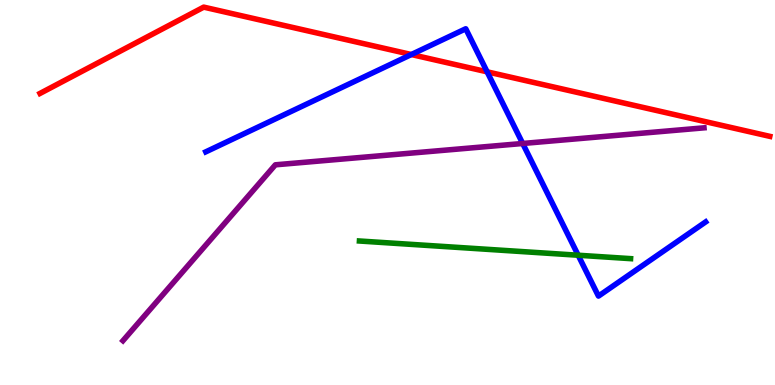[{'lines': ['blue', 'red'], 'intersections': [{'x': 5.31, 'y': 8.58}, {'x': 6.29, 'y': 8.13}]}, {'lines': ['green', 'red'], 'intersections': []}, {'lines': ['purple', 'red'], 'intersections': []}, {'lines': ['blue', 'green'], 'intersections': [{'x': 7.46, 'y': 3.37}]}, {'lines': ['blue', 'purple'], 'intersections': [{'x': 6.74, 'y': 6.27}]}, {'lines': ['green', 'purple'], 'intersections': []}]